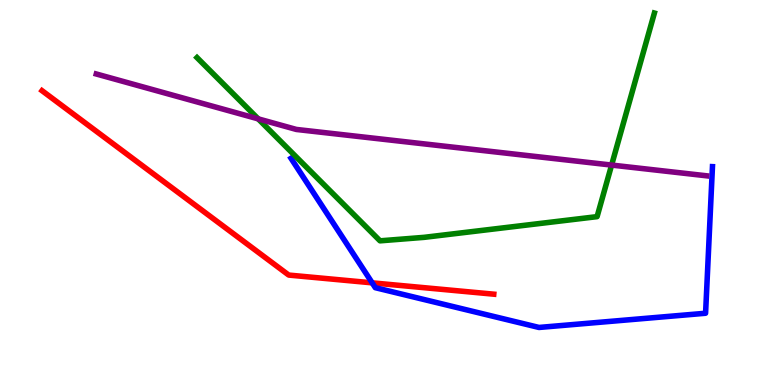[{'lines': ['blue', 'red'], 'intersections': [{'x': 4.8, 'y': 2.65}]}, {'lines': ['green', 'red'], 'intersections': []}, {'lines': ['purple', 'red'], 'intersections': []}, {'lines': ['blue', 'green'], 'intersections': []}, {'lines': ['blue', 'purple'], 'intersections': []}, {'lines': ['green', 'purple'], 'intersections': [{'x': 3.33, 'y': 6.91}, {'x': 7.89, 'y': 5.71}]}]